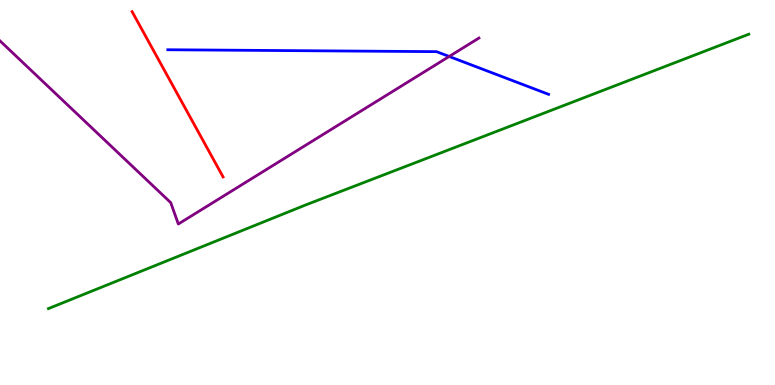[{'lines': ['blue', 'red'], 'intersections': []}, {'lines': ['green', 'red'], 'intersections': []}, {'lines': ['purple', 'red'], 'intersections': []}, {'lines': ['blue', 'green'], 'intersections': []}, {'lines': ['blue', 'purple'], 'intersections': [{'x': 5.8, 'y': 8.53}]}, {'lines': ['green', 'purple'], 'intersections': []}]